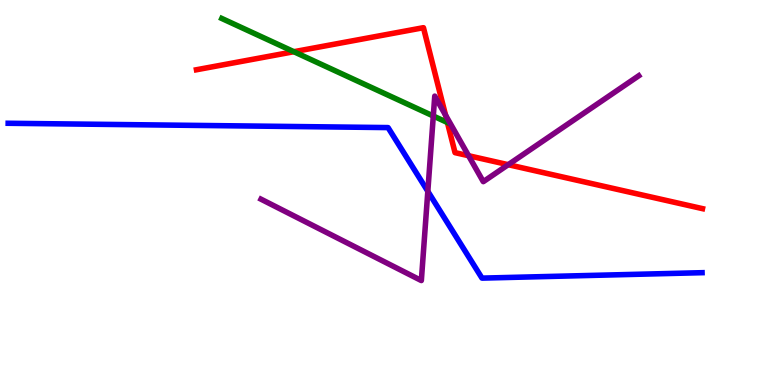[{'lines': ['blue', 'red'], 'intersections': []}, {'lines': ['green', 'red'], 'intersections': [{'x': 3.79, 'y': 8.66}, {'x': 5.77, 'y': 6.82}]}, {'lines': ['purple', 'red'], 'intersections': [{'x': 5.75, 'y': 7.01}, {'x': 6.05, 'y': 5.96}, {'x': 6.56, 'y': 5.72}]}, {'lines': ['blue', 'green'], 'intersections': []}, {'lines': ['blue', 'purple'], 'intersections': [{'x': 5.52, 'y': 5.03}]}, {'lines': ['green', 'purple'], 'intersections': [{'x': 5.59, 'y': 6.99}]}]